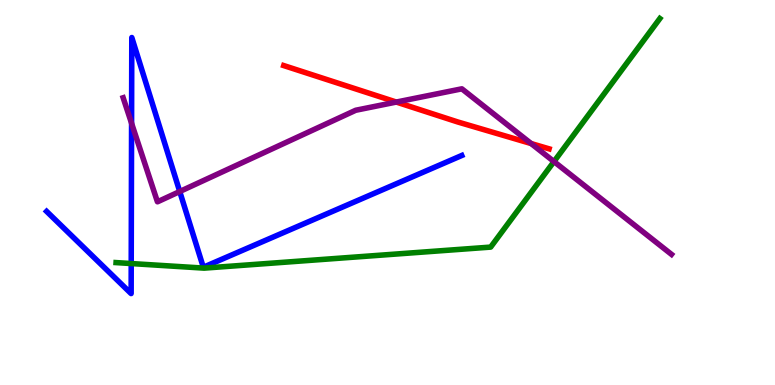[{'lines': ['blue', 'red'], 'intersections': []}, {'lines': ['green', 'red'], 'intersections': []}, {'lines': ['purple', 'red'], 'intersections': [{'x': 5.11, 'y': 7.35}, {'x': 6.85, 'y': 6.27}]}, {'lines': ['blue', 'green'], 'intersections': [{'x': 1.69, 'y': 3.15}]}, {'lines': ['blue', 'purple'], 'intersections': [{'x': 1.7, 'y': 6.8}, {'x': 2.32, 'y': 5.03}]}, {'lines': ['green', 'purple'], 'intersections': [{'x': 7.15, 'y': 5.8}]}]